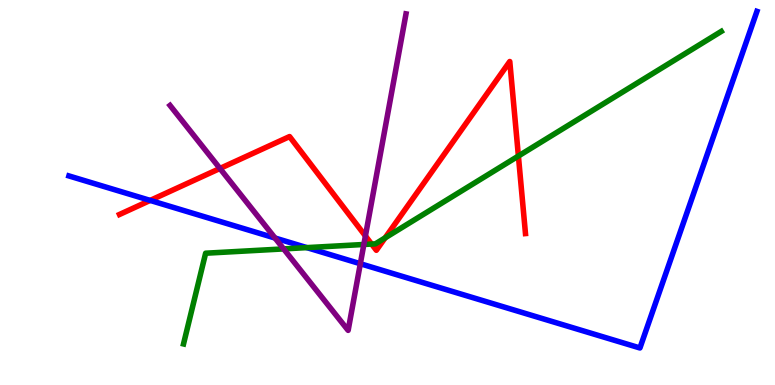[{'lines': ['blue', 'red'], 'intersections': [{'x': 1.94, 'y': 4.79}]}, {'lines': ['green', 'red'], 'intersections': [{'x': 4.79, 'y': 3.66}, {'x': 4.97, 'y': 3.82}, {'x': 6.69, 'y': 5.95}]}, {'lines': ['purple', 'red'], 'intersections': [{'x': 2.84, 'y': 5.62}, {'x': 4.71, 'y': 3.87}]}, {'lines': ['blue', 'green'], 'intersections': [{'x': 3.96, 'y': 3.57}]}, {'lines': ['blue', 'purple'], 'intersections': [{'x': 3.55, 'y': 3.82}, {'x': 4.65, 'y': 3.15}]}, {'lines': ['green', 'purple'], 'intersections': [{'x': 3.66, 'y': 3.53}, {'x': 4.69, 'y': 3.65}]}]